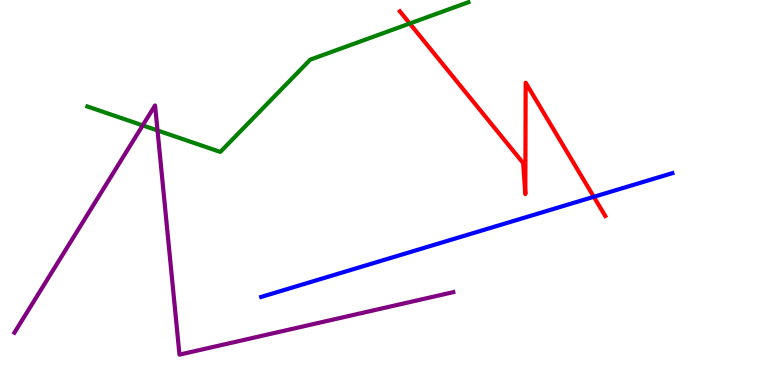[{'lines': ['blue', 'red'], 'intersections': [{'x': 7.66, 'y': 4.89}]}, {'lines': ['green', 'red'], 'intersections': [{'x': 5.29, 'y': 9.39}]}, {'lines': ['purple', 'red'], 'intersections': []}, {'lines': ['blue', 'green'], 'intersections': []}, {'lines': ['blue', 'purple'], 'intersections': []}, {'lines': ['green', 'purple'], 'intersections': [{'x': 1.84, 'y': 6.74}, {'x': 2.03, 'y': 6.61}]}]